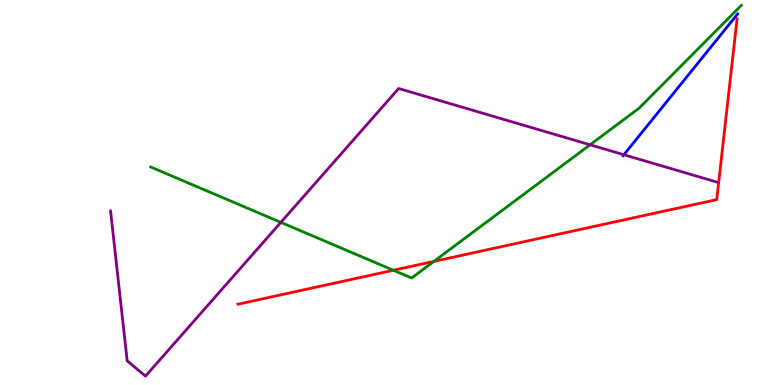[{'lines': ['blue', 'red'], 'intersections': []}, {'lines': ['green', 'red'], 'intersections': [{'x': 5.08, 'y': 2.98}, {'x': 5.6, 'y': 3.21}]}, {'lines': ['purple', 'red'], 'intersections': []}, {'lines': ['blue', 'green'], 'intersections': []}, {'lines': ['blue', 'purple'], 'intersections': [{'x': 8.05, 'y': 5.98}]}, {'lines': ['green', 'purple'], 'intersections': [{'x': 3.62, 'y': 4.22}, {'x': 7.61, 'y': 6.24}]}]